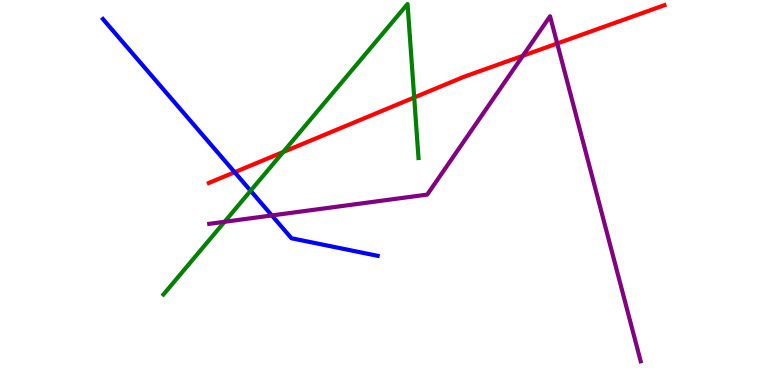[{'lines': ['blue', 'red'], 'intersections': [{'x': 3.03, 'y': 5.53}]}, {'lines': ['green', 'red'], 'intersections': [{'x': 3.65, 'y': 6.05}, {'x': 5.34, 'y': 7.47}]}, {'lines': ['purple', 'red'], 'intersections': [{'x': 6.75, 'y': 8.55}, {'x': 7.19, 'y': 8.87}]}, {'lines': ['blue', 'green'], 'intersections': [{'x': 3.23, 'y': 5.04}]}, {'lines': ['blue', 'purple'], 'intersections': [{'x': 3.51, 'y': 4.4}]}, {'lines': ['green', 'purple'], 'intersections': [{'x': 2.9, 'y': 4.24}]}]